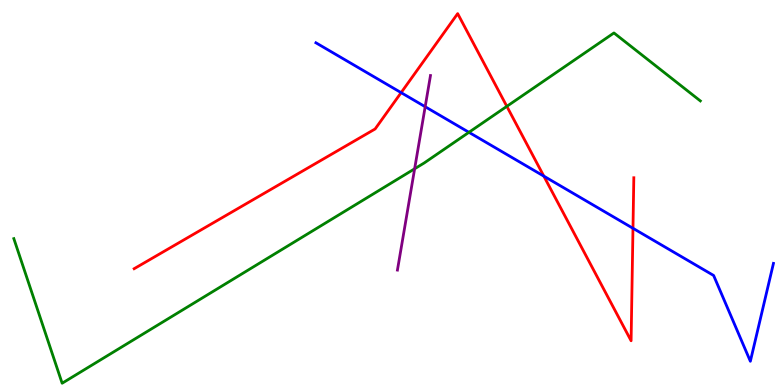[{'lines': ['blue', 'red'], 'intersections': [{'x': 5.18, 'y': 7.59}, {'x': 7.02, 'y': 5.43}, {'x': 8.17, 'y': 4.07}]}, {'lines': ['green', 'red'], 'intersections': [{'x': 6.54, 'y': 7.24}]}, {'lines': ['purple', 'red'], 'intersections': []}, {'lines': ['blue', 'green'], 'intersections': [{'x': 6.05, 'y': 6.56}]}, {'lines': ['blue', 'purple'], 'intersections': [{'x': 5.49, 'y': 7.23}]}, {'lines': ['green', 'purple'], 'intersections': [{'x': 5.35, 'y': 5.62}]}]